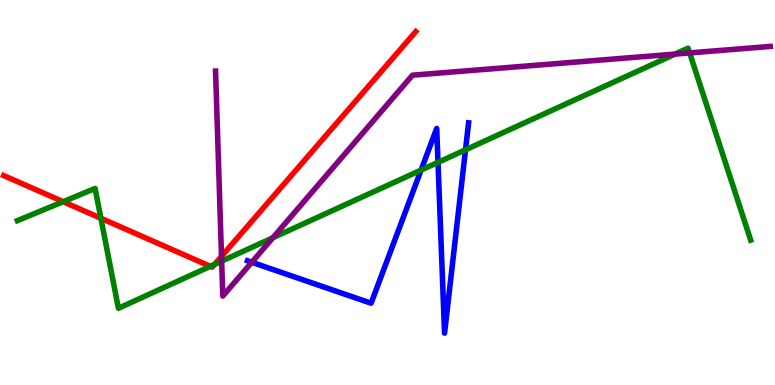[{'lines': ['blue', 'red'], 'intersections': []}, {'lines': ['green', 'red'], 'intersections': [{'x': 0.815, 'y': 4.76}, {'x': 1.3, 'y': 4.33}, {'x': 2.71, 'y': 3.08}, {'x': 2.77, 'y': 3.13}]}, {'lines': ['purple', 'red'], 'intersections': [{'x': 2.86, 'y': 3.34}]}, {'lines': ['blue', 'green'], 'intersections': [{'x': 5.43, 'y': 5.58}, {'x': 5.65, 'y': 5.78}, {'x': 6.01, 'y': 6.11}]}, {'lines': ['blue', 'purple'], 'intersections': [{'x': 3.25, 'y': 3.19}]}, {'lines': ['green', 'purple'], 'intersections': [{'x': 2.86, 'y': 3.22}, {'x': 3.52, 'y': 3.82}, {'x': 8.71, 'y': 8.6}, {'x': 8.9, 'y': 8.63}]}]